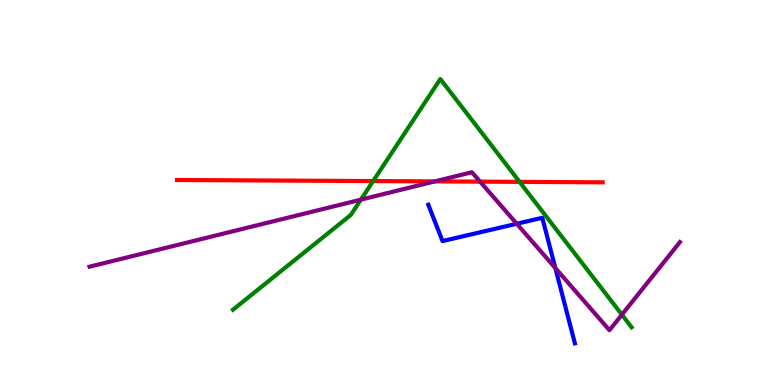[{'lines': ['blue', 'red'], 'intersections': []}, {'lines': ['green', 'red'], 'intersections': [{'x': 4.81, 'y': 5.3}, {'x': 6.7, 'y': 5.28}]}, {'lines': ['purple', 'red'], 'intersections': [{'x': 5.61, 'y': 5.29}, {'x': 6.19, 'y': 5.28}]}, {'lines': ['blue', 'green'], 'intersections': []}, {'lines': ['blue', 'purple'], 'intersections': [{'x': 6.67, 'y': 4.19}, {'x': 7.17, 'y': 3.04}]}, {'lines': ['green', 'purple'], 'intersections': [{'x': 4.66, 'y': 4.81}, {'x': 8.02, 'y': 1.83}]}]